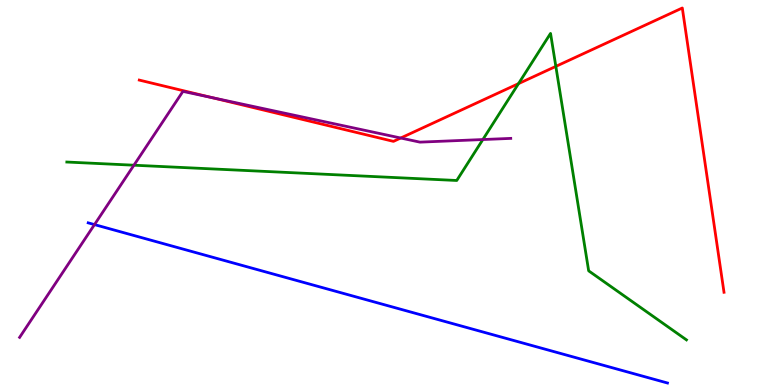[{'lines': ['blue', 'red'], 'intersections': []}, {'lines': ['green', 'red'], 'intersections': [{'x': 6.69, 'y': 7.83}, {'x': 7.17, 'y': 8.28}]}, {'lines': ['purple', 'red'], 'intersections': [{'x': 2.73, 'y': 7.47}, {'x': 5.17, 'y': 6.42}]}, {'lines': ['blue', 'green'], 'intersections': []}, {'lines': ['blue', 'purple'], 'intersections': [{'x': 1.22, 'y': 4.17}]}, {'lines': ['green', 'purple'], 'intersections': [{'x': 1.73, 'y': 5.71}, {'x': 6.23, 'y': 6.38}]}]